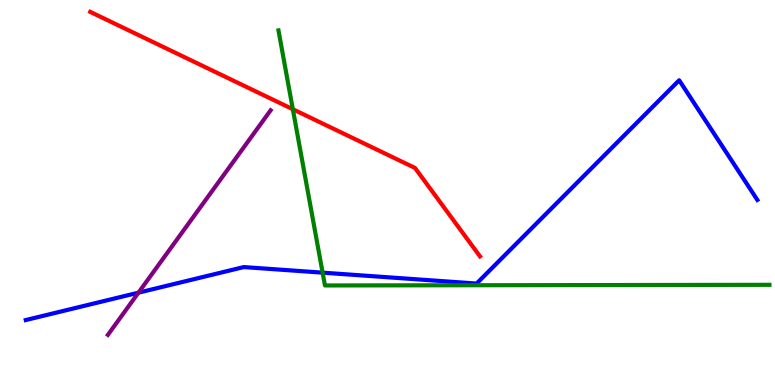[{'lines': ['blue', 'red'], 'intersections': []}, {'lines': ['green', 'red'], 'intersections': [{'x': 3.78, 'y': 7.16}]}, {'lines': ['purple', 'red'], 'intersections': []}, {'lines': ['blue', 'green'], 'intersections': [{'x': 4.16, 'y': 2.92}]}, {'lines': ['blue', 'purple'], 'intersections': [{'x': 1.79, 'y': 2.4}]}, {'lines': ['green', 'purple'], 'intersections': []}]